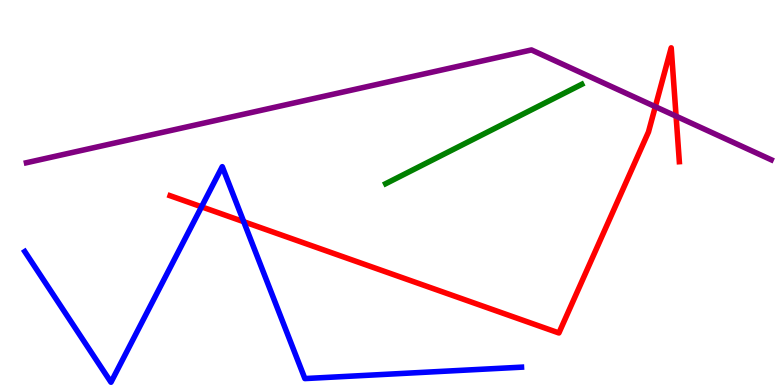[{'lines': ['blue', 'red'], 'intersections': [{'x': 2.6, 'y': 4.63}, {'x': 3.14, 'y': 4.24}]}, {'lines': ['green', 'red'], 'intersections': []}, {'lines': ['purple', 'red'], 'intersections': [{'x': 8.46, 'y': 7.23}, {'x': 8.72, 'y': 6.98}]}, {'lines': ['blue', 'green'], 'intersections': []}, {'lines': ['blue', 'purple'], 'intersections': []}, {'lines': ['green', 'purple'], 'intersections': []}]